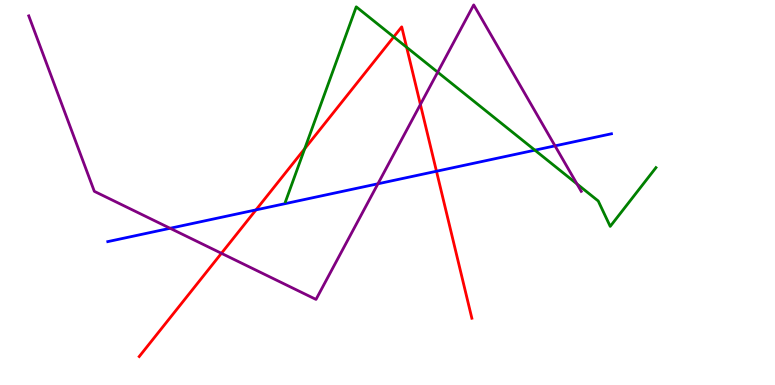[{'lines': ['blue', 'red'], 'intersections': [{'x': 3.3, 'y': 4.55}, {'x': 5.63, 'y': 5.55}]}, {'lines': ['green', 'red'], 'intersections': [{'x': 3.93, 'y': 6.14}, {'x': 5.08, 'y': 9.04}, {'x': 5.25, 'y': 8.77}]}, {'lines': ['purple', 'red'], 'intersections': [{'x': 2.86, 'y': 3.42}, {'x': 5.42, 'y': 7.29}]}, {'lines': ['blue', 'green'], 'intersections': [{'x': 6.9, 'y': 6.1}]}, {'lines': ['blue', 'purple'], 'intersections': [{'x': 2.19, 'y': 4.07}, {'x': 4.88, 'y': 5.23}, {'x': 7.16, 'y': 6.21}]}, {'lines': ['green', 'purple'], 'intersections': [{'x': 5.65, 'y': 8.13}, {'x': 7.44, 'y': 5.22}]}]